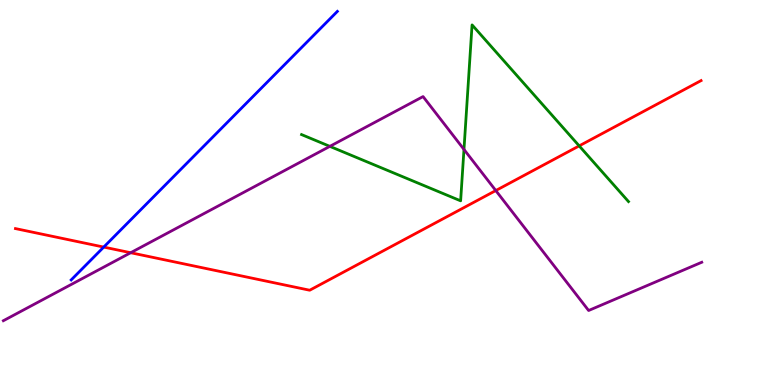[{'lines': ['blue', 'red'], 'intersections': [{'x': 1.34, 'y': 3.58}]}, {'lines': ['green', 'red'], 'intersections': [{'x': 7.47, 'y': 6.21}]}, {'lines': ['purple', 'red'], 'intersections': [{'x': 1.69, 'y': 3.44}, {'x': 6.4, 'y': 5.05}]}, {'lines': ['blue', 'green'], 'intersections': []}, {'lines': ['blue', 'purple'], 'intersections': []}, {'lines': ['green', 'purple'], 'intersections': [{'x': 4.26, 'y': 6.2}, {'x': 5.99, 'y': 6.12}]}]